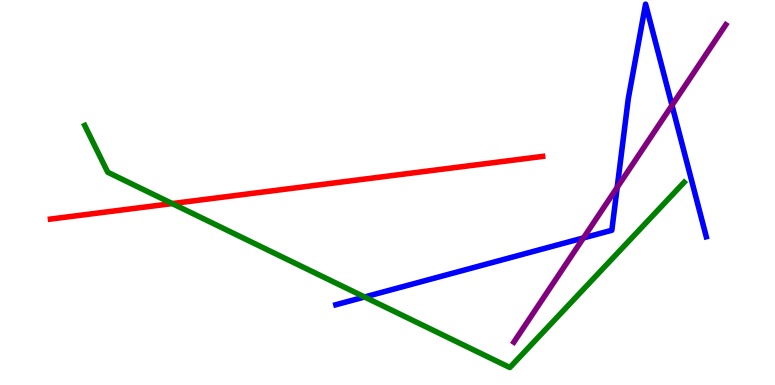[{'lines': ['blue', 'red'], 'intersections': []}, {'lines': ['green', 'red'], 'intersections': [{'x': 2.22, 'y': 4.71}]}, {'lines': ['purple', 'red'], 'intersections': []}, {'lines': ['blue', 'green'], 'intersections': [{'x': 4.7, 'y': 2.29}]}, {'lines': ['blue', 'purple'], 'intersections': [{'x': 7.53, 'y': 3.82}, {'x': 7.96, 'y': 5.13}, {'x': 8.67, 'y': 7.26}]}, {'lines': ['green', 'purple'], 'intersections': []}]